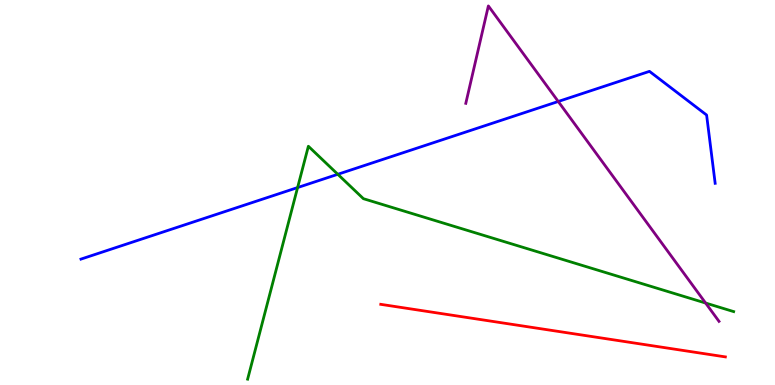[{'lines': ['blue', 'red'], 'intersections': []}, {'lines': ['green', 'red'], 'intersections': []}, {'lines': ['purple', 'red'], 'intersections': []}, {'lines': ['blue', 'green'], 'intersections': [{'x': 3.84, 'y': 5.13}, {'x': 4.36, 'y': 5.47}]}, {'lines': ['blue', 'purple'], 'intersections': [{'x': 7.2, 'y': 7.36}]}, {'lines': ['green', 'purple'], 'intersections': [{'x': 9.1, 'y': 2.13}]}]